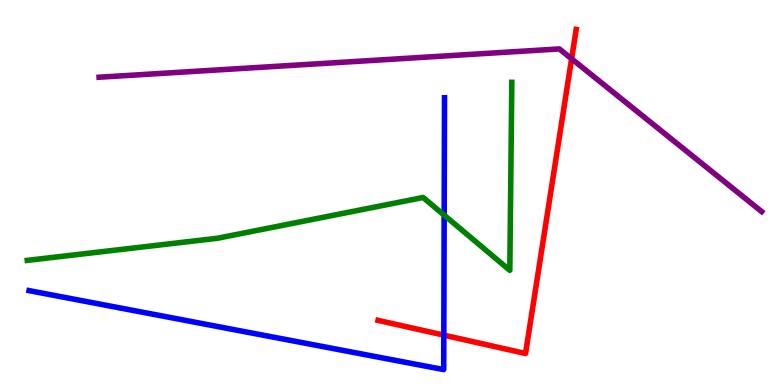[{'lines': ['blue', 'red'], 'intersections': [{'x': 5.73, 'y': 1.3}]}, {'lines': ['green', 'red'], 'intersections': []}, {'lines': ['purple', 'red'], 'intersections': [{'x': 7.38, 'y': 8.47}]}, {'lines': ['blue', 'green'], 'intersections': [{'x': 5.73, 'y': 4.41}]}, {'lines': ['blue', 'purple'], 'intersections': []}, {'lines': ['green', 'purple'], 'intersections': []}]